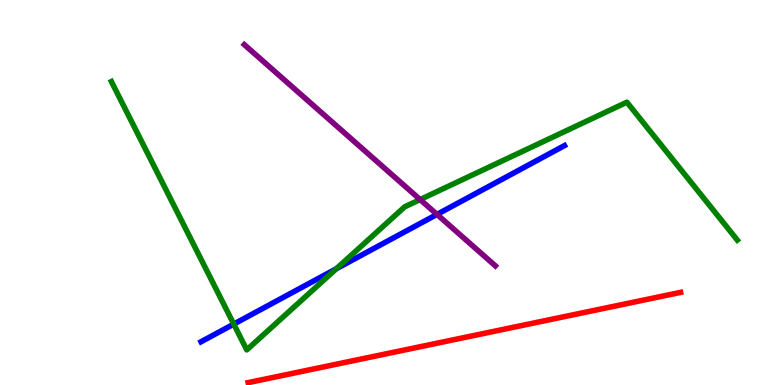[{'lines': ['blue', 'red'], 'intersections': []}, {'lines': ['green', 'red'], 'intersections': []}, {'lines': ['purple', 'red'], 'intersections': []}, {'lines': ['blue', 'green'], 'intersections': [{'x': 3.02, 'y': 1.58}, {'x': 4.34, 'y': 3.02}]}, {'lines': ['blue', 'purple'], 'intersections': [{'x': 5.64, 'y': 4.43}]}, {'lines': ['green', 'purple'], 'intersections': [{'x': 5.42, 'y': 4.82}]}]